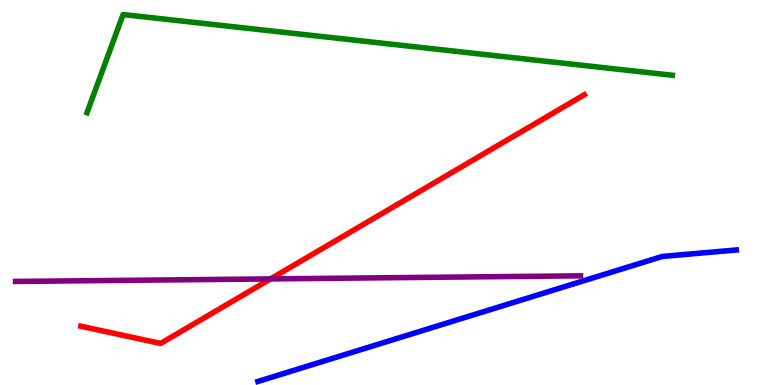[{'lines': ['blue', 'red'], 'intersections': []}, {'lines': ['green', 'red'], 'intersections': []}, {'lines': ['purple', 'red'], 'intersections': [{'x': 3.49, 'y': 2.76}]}, {'lines': ['blue', 'green'], 'intersections': []}, {'lines': ['blue', 'purple'], 'intersections': []}, {'lines': ['green', 'purple'], 'intersections': []}]